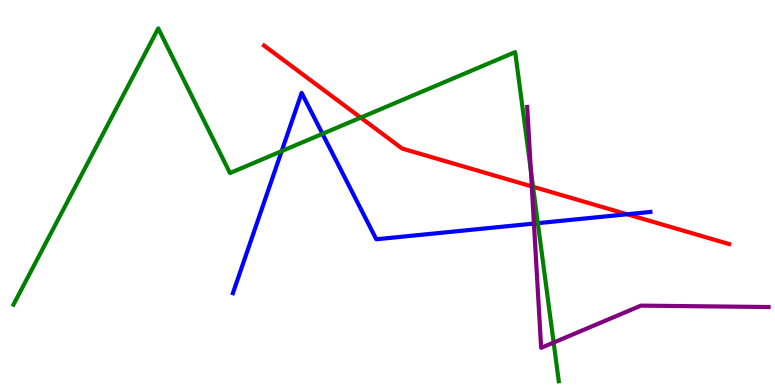[{'lines': ['blue', 'red'], 'intersections': [{'x': 8.09, 'y': 4.43}]}, {'lines': ['green', 'red'], 'intersections': [{'x': 4.65, 'y': 6.94}, {'x': 6.88, 'y': 5.15}]}, {'lines': ['purple', 'red'], 'intersections': [{'x': 6.86, 'y': 5.16}]}, {'lines': ['blue', 'green'], 'intersections': [{'x': 3.63, 'y': 6.07}, {'x': 4.16, 'y': 6.52}, {'x': 6.94, 'y': 4.2}]}, {'lines': ['blue', 'purple'], 'intersections': [{'x': 6.89, 'y': 4.19}]}, {'lines': ['green', 'purple'], 'intersections': [{'x': 6.85, 'y': 5.57}, {'x': 7.14, 'y': 1.1}]}]